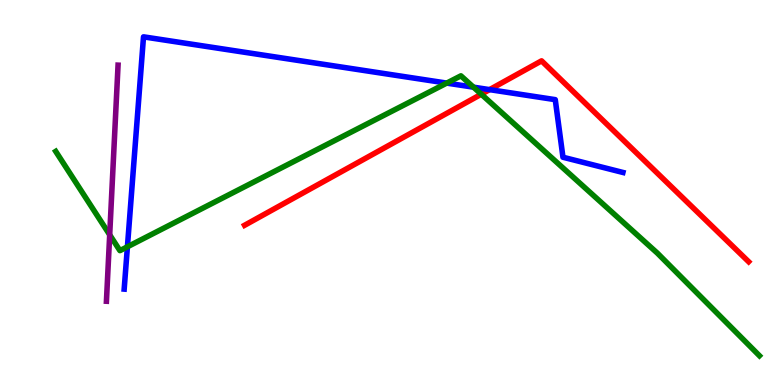[{'lines': ['blue', 'red'], 'intersections': [{'x': 6.32, 'y': 7.67}]}, {'lines': ['green', 'red'], 'intersections': [{'x': 6.21, 'y': 7.55}]}, {'lines': ['purple', 'red'], 'intersections': []}, {'lines': ['blue', 'green'], 'intersections': [{'x': 1.64, 'y': 3.59}, {'x': 5.76, 'y': 7.84}, {'x': 6.11, 'y': 7.74}]}, {'lines': ['blue', 'purple'], 'intersections': []}, {'lines': ['green', 'purple'], 'intersections': [{'x': 1.42, 'y': 3.9}]}]